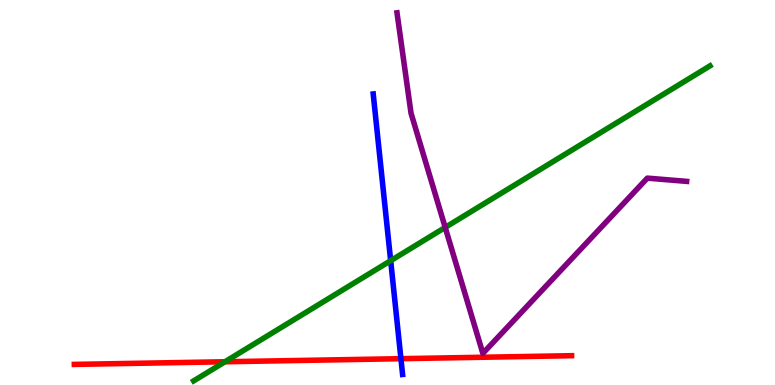[{'lines': ['blue', 'red'], 'intersections': [{'x': 5.17, 'y': 0.684}]}, {'lines': ['green', 'red'], 'intersections': [{'x': 2.9, 'y': 0.604}]}, {'lines': ['purple', 'red'], 'intersections': []}, {'lines': ['blue', 'green'], 'intersections': [{'x': 5.04, 'y': 3.23}]}, {'lines': ['blue', 'purple'], 'intersections': []}, {'lines': ['green', 'purple'], 'intersections': [{'x': 5.74, 'y': 4.09}]}]